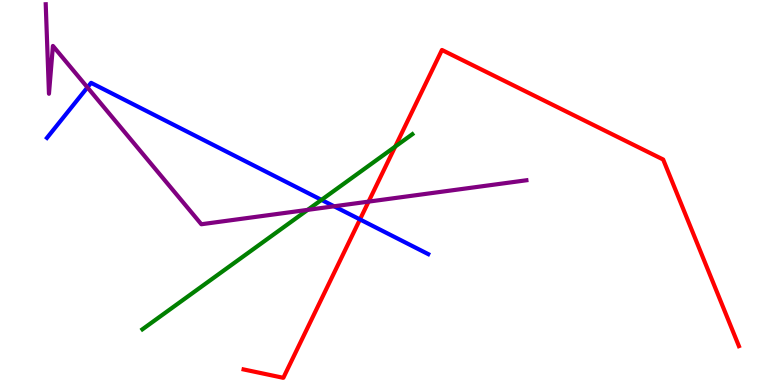[{'lines': ['blue', 'red'], 'intersections': [{'x': 4.64, 'y': 4.3}]}, {'lines': ['green', 'red'], 'intersections': [{'x': 5.1, 'y': 6.19}]}, {'lines': ['purple', 'red'], 'intersections': [{'x': 4.76, 'y': 4.76}]}, {'lines': ['blue', 'green'], 'intersections': [{'x': 4.15, 'y': 4.81}]}, {'lines': ['blue', 'purple'], 'intersections': [{'x': 1.13, 'y': 7.73}, {'x': 4.31, 'y': 4.64}]}, {'lines': ['green', 'purple'], 'intersections': [{'x': 3.97, 'y': 4.55}]}]